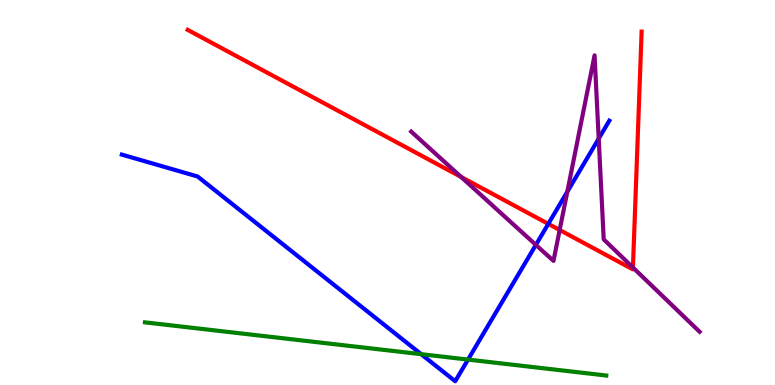[{'lines': ['blue', 'red'], 'intersections': [{'x': 7.07, 'y': 4.18}]}, {'lines': ['green', 'red'], 'intersections': []}, {'lines': ['purple', 'red'], 'intersections': [{'x': 5.95, 'y': 5.4}, {'x': 7.22, 'y': 4.03}, {'x': 8.17, 'y': 3.05}]}, {'lines': ['blue', 'green'], 'intersections': [{'x': 5.43, 'y': 0.8}, {'x': 6.04, 'y': 0.66}]}, {'lines': ['blue', 'purple'], 'intersections': [{'x': 6.91, 'y': 3.64}, {'x': 7.32, 'y': 5.02}, {'x': 7.73, 'y': 6.4}]}, {'lines': ['green', 'purple'], 'intersections': []}]